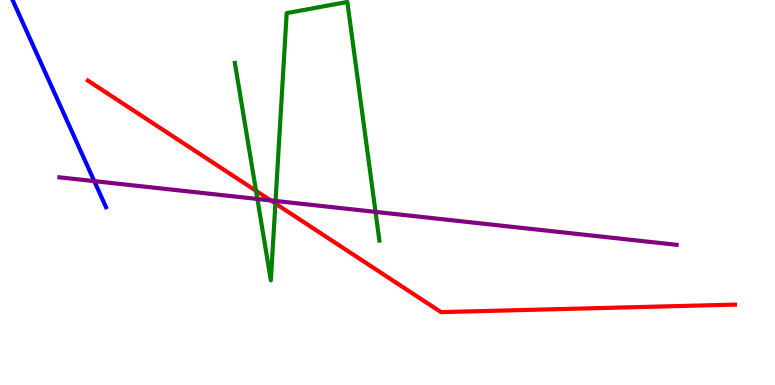[{'lines': ['blue', 'red'], 'intersections': []}, {'lines': ['green', 'red'], 'intersections': [{'x': 3.3, 'y': 5.04}, {'x': 3.55, 'y': 4.71}]}, {'lines': ['purple', 'red'], 'intersections': [{'x': 3.49, 'y': 4.79}]}, {'lines': ['blue', 'green'], 'intersections': []}, {'lines': ['blue', 'purple'], 'intersections': [{'x': 1.22, 'y': 5.3}]}, {'lines': ['green', 'purple'], 'intersections': [{'x': 3.32, 'y': 4.83}, {'x': 3.56, 'y': 4.78}, {'x': 4.85, 'y': 4.5}]}]